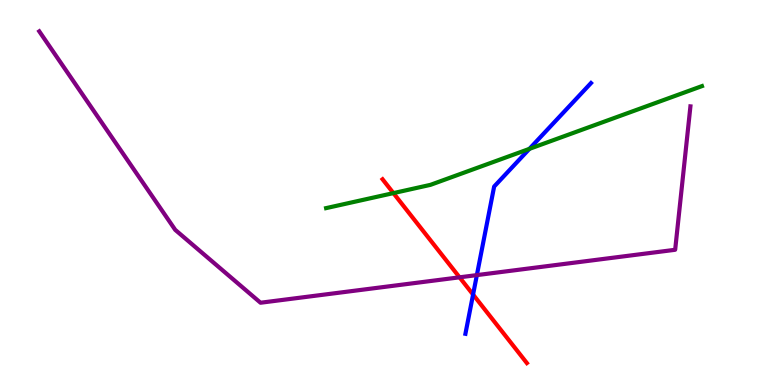[{'lines': ['blue', 'red'], 'intersections': [{'x': 6.1, 'y': 2.35}]}, {'lines': ['green', 'red'], 'intersections': [{'x': 5.08, 'y': 4.98}]}, {'lines': ['purple', 'red'], 'intersections': [{'x': 5.93, 'y': 2.8}]}, {'lines': ['blue', 'green'], 'intersections': [{'x': 6.83, 'y': 6.13}]}, {'lines': ['blue', 'purple'], 'intersections': [{'x': 6.15, 'y': 2.85}]}, {'lines': ['green', 'purple'], 'intersections': []}]